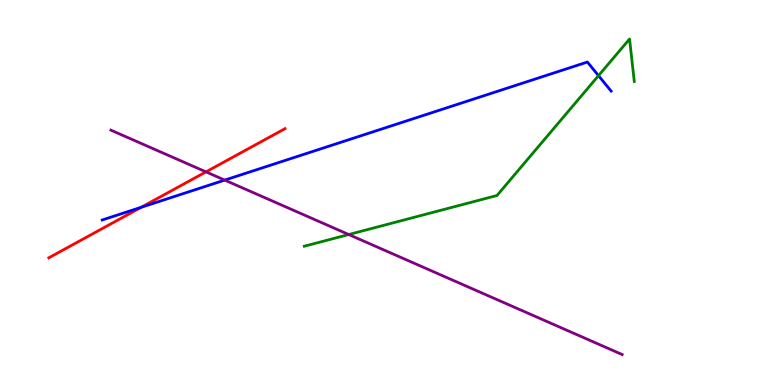[{'lines': ['blue', 'red'], 'intersections': [{'x': 1.82, 'y': 4.62}]}, {'lines': ['green', 'red'], 'intersections': []}, {'lines': ['purple', 'red'], 'intersections': [{'x': 2.66, 'y': 5.54}]}, {'lines': ['blue', 'green'], 'intersections': [{'x': 7.72, 'y': 8.03}]}, {'lines': ['blue', 'purple'], 'intersections': [{'x': 2.9, 'y': 5.32}]}, {'lines': ['green', 'purple'], 'intersections': [{'x': 4.5, 'y': 3.91}]}]